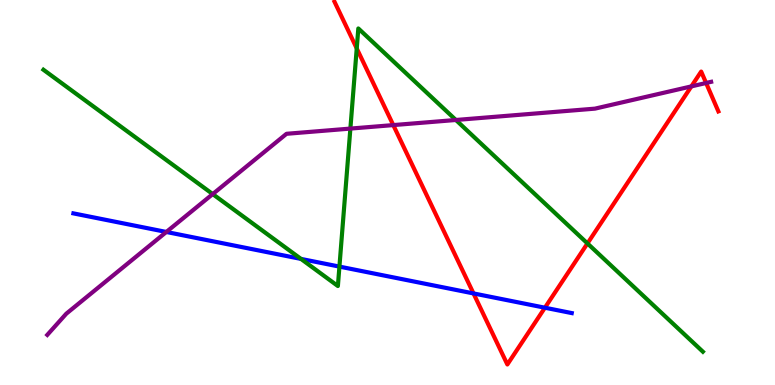[{'lines': ['blue', 'red'], 'intersections': [{'x': 6.11, 'y': 2.38}, {'x': 7.03, 'y': 2.01}]}, {'lines': ['green', 'red'], 'intersections': [{'x': 4.6, 'y': 8.74}, {'x': 7.58, 'y': 3.68}]}, {'lines': ['purple', 'red'], 'intersections': [{'x': 5.07, 'y': 6.75}, {'x': 8.92, 'y': 7.76}, {'x': 9.11, 'y': 7.84}]}, {'lines': ['blue', 'green'], 'intersections': [{'x': 3.88, 'y': 3.28}, {'x': 4.38, 'y': 3.08}]}, {'lines': ['blue', 'purple'], 'intersections': [{'x': 2.15, 'y': 3.97}]}, {'lines': ['green', 'purple'], 'intersections': [{'x': 2.74, 'y': 4.96}, {'x': 4.52, 'y': 6.66}, {'x': 5.88, 'y': 6.88}]}]